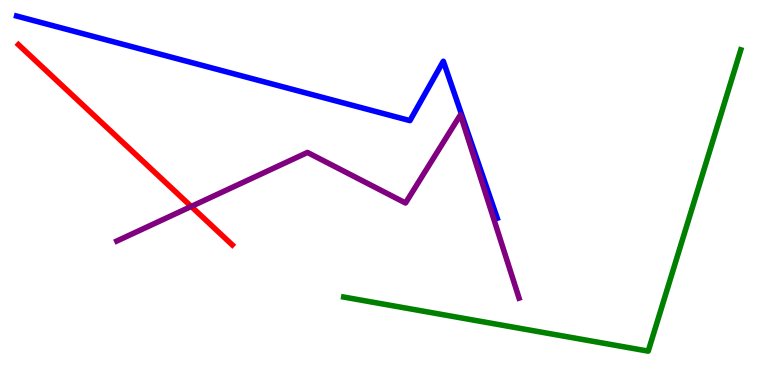[{'lines': ['blue', 'red'], 'intersections': []}, {'lines': ['green', 'red'], 'intersections': []}, {'lines': ['purple', 'red'], 'intersections': [{'x': 2.47, 'y': 4.64}]}, {'lines': ['blue', 'green'], 'intersections': []}, {'lines': ['blue', 'purple'], 'intersections': []}, {'lines': ['green', 'purple'], 'intersections': []}]